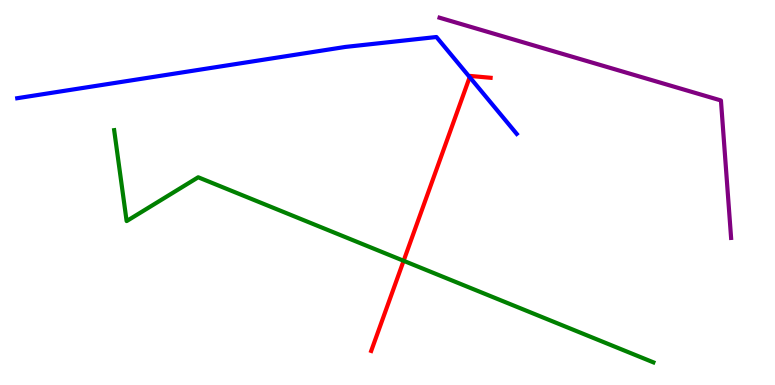[{'lines': ['blue', 'red'], 'intersections': [{'x': 6.06, 'y': 8.0}]}, {'lines': ['green', 'red'], 'intersections': [{'x': 5.21, 'y': 3.23}]}, {'lines': ['purple', 'red'], 'intersections': []}, {'lines': ['blue', 'green'], 'intersections': []}, {'lines': ['blue', 'purple'], 'intersections': []}, {'lines': ['green', 'purple'], 'intersections': []}]